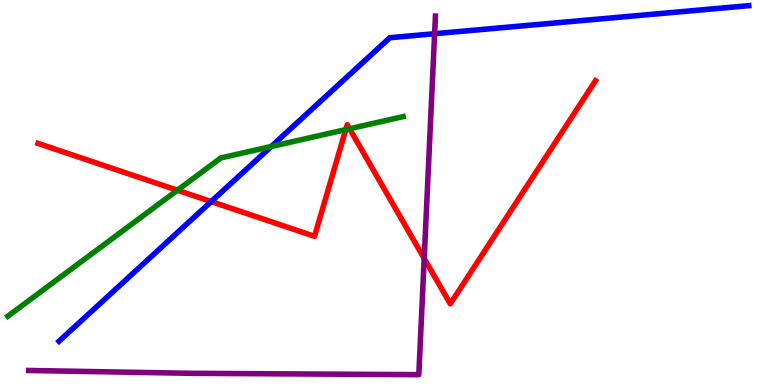[{'lines': ['blue', 'red'], 'intersections': [{'x': 2.73, 'y': 4.76}]}, {'lines': ['green', 'red'], 'intersections': [{'x': 2.29, 'y': 5.06}, {'x': 4.46, 'y': 6.63}, {'x': 4.51, 'y': 6.66}]}, {'lines': ['purple', 'red'], 'intersections': [{'x': 5.47, 'y': 3.29}]}, {'lines': ['blue', 'green'], 'intersections': [{'x': 3.5, 'y': 6.19}]}, {'lines': ['blue', 'purple'], 'intersections': [{'x': 5.61, 'y': 9.12}]}, {'lines': ['green', 'purple'], 'intersections': []}]